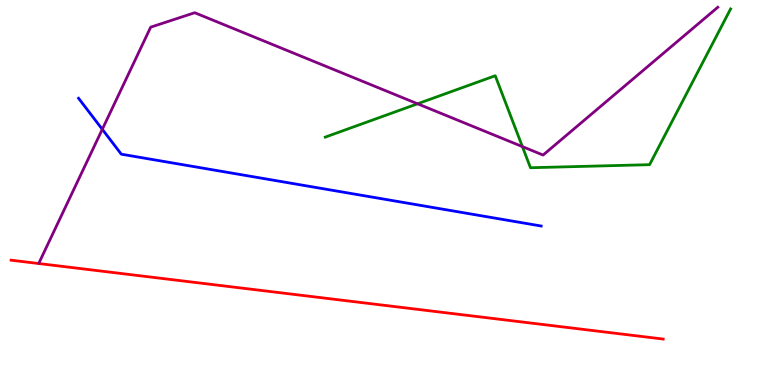[{'lines': ['blue', 'red'], 'intersections': []}, {'lines': ['green', 'red'], 'intersections': []}, {'lines': ['purple', 'red'], 'intersections': []}, {'lines': ['blue', 'green'], 'intersections': []}, {'lines': ['blue', 'purple'], 'intersections': [{'x': 1.32, 'y': 6.64}]}, {'lines': ['green', 'purple'], 'intersections': [{'x': 5.39, 'y': 7.3}, {'x': 6.74, 'y': 6.19}]}]